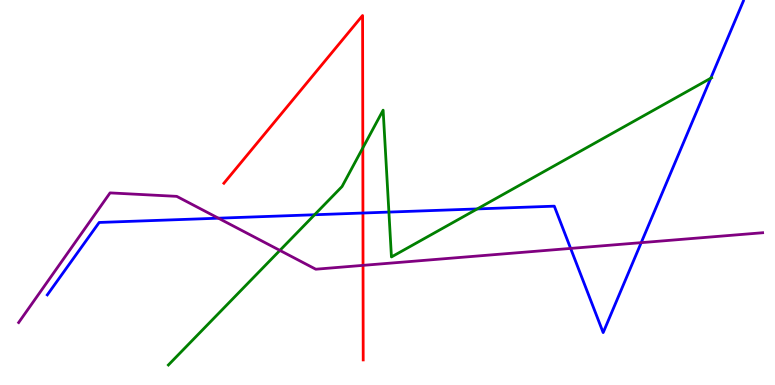[{'lines': ['blue', 'red'], 'intersections': [{'x': 4.68, 'y': 4.47}]}, {'lines': ['green', 'red'], 'intersections': [{'x': 4.68, 'y': 6.16}]}, {'lines': ['purple', 'red'], 'intersections': [{'x': 4.68, 'y': 3.11}]}, {'lines': ['blue', 'green'], 'intersections': [{'x': 4.06, 'y': 4.42}, {'x': 5.02, 'y': 4.49}, {'x': 6.16, 'y': 4.57}, {'x': 9.17, 'y': 7.97}]}, {'lines': ['blue', 'purple'], 'intersections': [{'x': 2.82, 'y': 4.33}, {'x': 7.36, 'y': 3.55}, {'x': 8.27, 'y': 3.7}]}, {'lines': ['green', 'purple'], 'intersections': [{'x': 3.61, 'y': 3.5}]}]